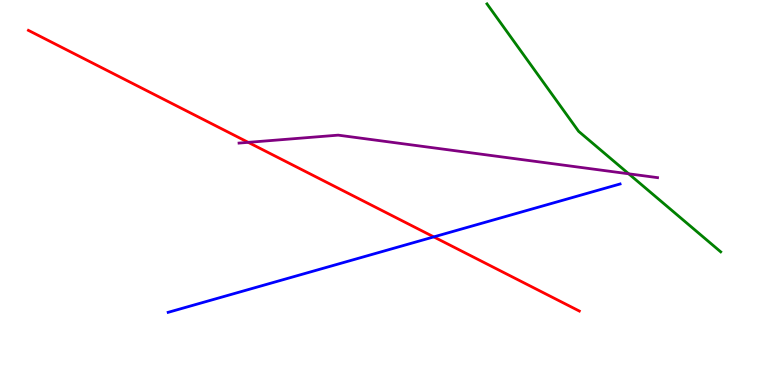[{'lines': ['blue', 'red'], 'intersections': [{'x': 5.6, 'y': 3.85}]}, {'lines': ['green', 'red'], 'intersections': []}, {'lines': ['purple', 'red'], 'intersections': [{'x': 3.2, 'y': 6.3}]}, {'lines': ['blue', 'green'], 'intersections': []}, {'lines': ['blue', 'purple'], 'intersections': []}, {'lines': ['green', 'purple'], 'intersections': [{'x': 8.11, 'y': 5.49}]}]